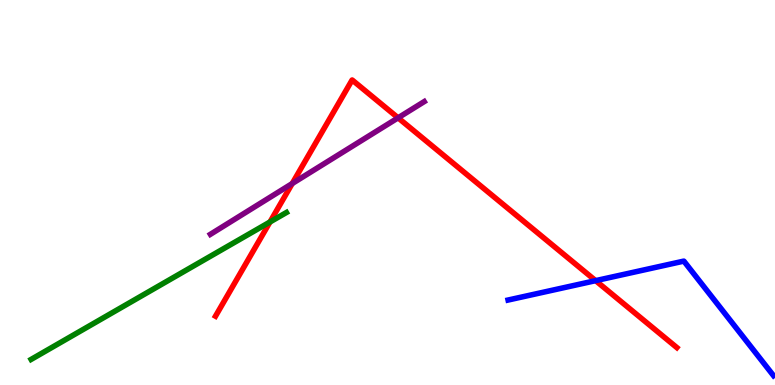[{'lines': ['blue', 'red'], 'intersections': [{'x': 7.69, 'y': 2.71}]}, {'lines': ['green', 'red'], 'intersections': [{'x': 3.48, 'y': 4.23}]}, {'lines': ['purple', 'red'], 'intersections': [{'x': 3.77, 'y': 5.23}, {'x': 5.14, 'y': 6.94}]}, {'lines': ['blue', 'green'], 'intersections': []}, {'lines': ['blue', 'purple'], 'intersections': []}, {'lines': ['green', 'purple'], 'intersections': []}]